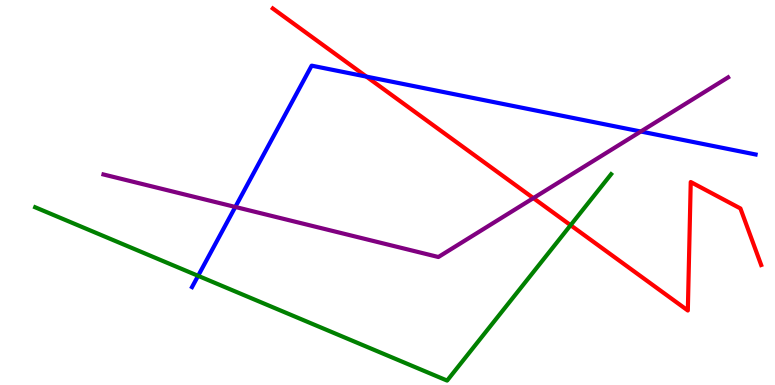[{'lines': ['blue', 'red'], 'intersections': [{'x': 4.73, 'y': 8.01}]}, {'lines': ['green', 'red'], 'intersections': [{'x': 7.36, 'y': 4.15}]}, {'lines': ['purple', 'red'], 'intersections': [{'x': 6.88, 'y': 4.85}]}, {'lines': ['blue', 'green'], 'intersections': [{'x': 2.56, 'y': 2.84}]}, {'lines': ['blue', 'purple'], 'intersections': [{'x': 3.04, 'y': 4.62}, {'x': 8.27, 'y': 6.58}]}, {'lines': ['green', 'purple'], 'intersections': []}]